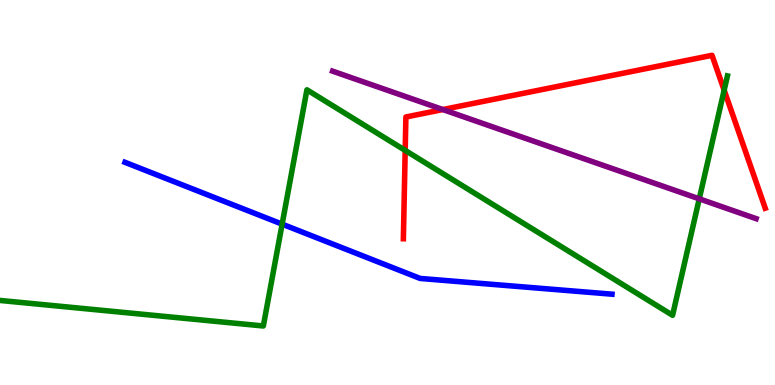[{'lines': ['blue', 'red'], 'intersections': []}, {'lines': ['green', 'red'], 'intersections': [{'x': 5.23, 'y': 6.09}, {'x': 9.34, 'y': 7.66}]}, {'lines': ['purple', 'red'], 'intersections': [{'x': 5.71, 'y': 7.15}]}, {'lines': ['blue', 'green'], 'intersections': [{'x': 3.64, 'y': 4.18}]}, {'lines': ['blue', 'purple'], 'intersections': []}, {'lines': ['green', 'purple'], 'intersections': [{'x': 9.02, 'y': 4.84}]}]